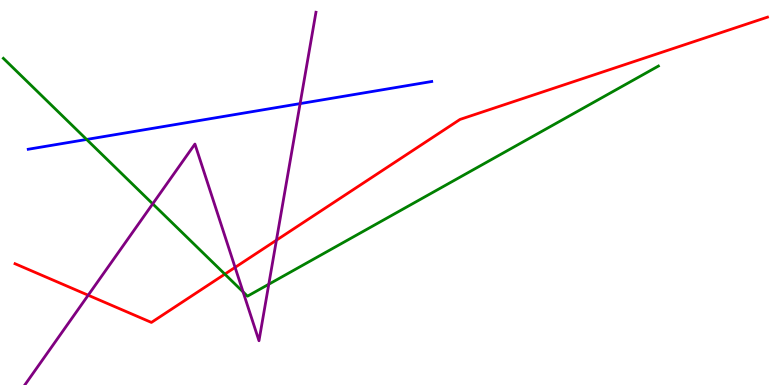[{'lines': ['blue', 'red'], 'intersections': []}, {'lines': ['green', 'red'], 'intersections': [{'x': 2.9, 'y': 2.88}]}, {'lines': ['purple', 'red'], 'intersections': [{'x': 1.14, 'y': 2.33}, {'x': 3.03, 'y': 3.05}, {'x': 3.57, 'y': 3.76}]}, {'lines': ['blue', 'green'], 'intersections': [{'x': 1.12, 'y': 6.38}]}, {'lines': ['blue', 'purple'], 'intersections': [{'x': 3.87, 'y': 7.31}]}, {'lines': ['green', 'purple'], 'intersections': [{'x': 1.97, 'y': 4.71}, {'x': 3.14, 'y': 2.42}, {'x': 3.47, 'y': 2.62}]}]